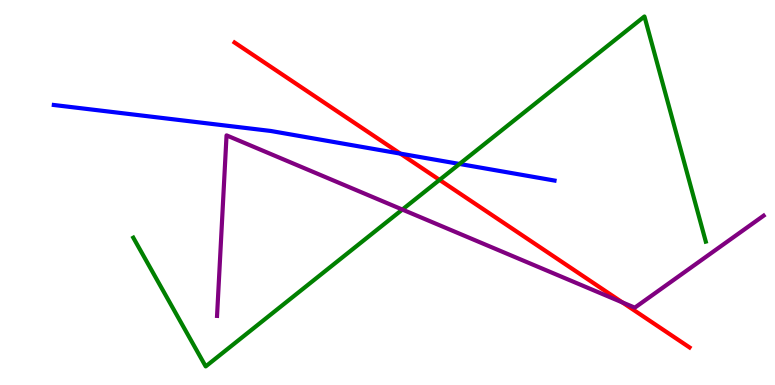[{'lines': ['blue', 'red'], 'intersections': [{'x': 5.17, 'y': 6.01}]}, {'lines': ['green', 'red'], 'intersections': [{'x': 5.67, 'y': 5.33}]}, {'lines': ['purple', 'red'], 'intersections': [{'x': 8.03, 'y': 2.15}]}, {'lines': ['blue', 'green'], 'intersections': [{'x': 5.93, 'y': 5.74}]}, {'lines': ['blue', 'purple'], 'intersections': []}, {'lines': ['green', 'purple'], 'intersections': [{'x': 5.19, 'y': 4.56}]}]